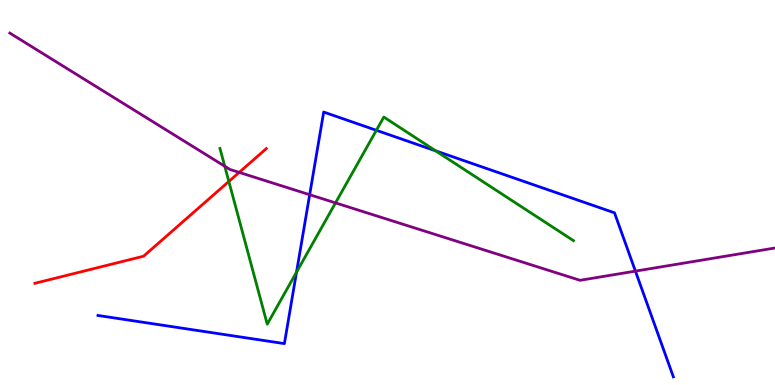[{'lines': ['blue', 'red'], 'intersections': []}, {'lines': ['green', 'red'], 'intersections': [{'x': 2.95, 'y': 5.29}]}, {'lines': ['purple', 'red'], 'intersections': [{'x': 3.09, 'y': 5.52}]}, {'lines': ['blue', 'green'], 'intersections': [{'x': 3.83, 'y': 2.93}, {'x': 4.86, 'y': 6.62}, {'x': 5.62, 'y': 6.08}]}, {'lines': ['blue', 'purple'], 'intersections': [{'x': 4.0, 'y': 4.94}, {'x': 8.2, 'y': 2.96}]}, {'lines': ['green', 'purple'], 'intersections': [{'x': 2.9, 'y': 5.68}, {'x': 4.33, 'y': 4.73}]}]